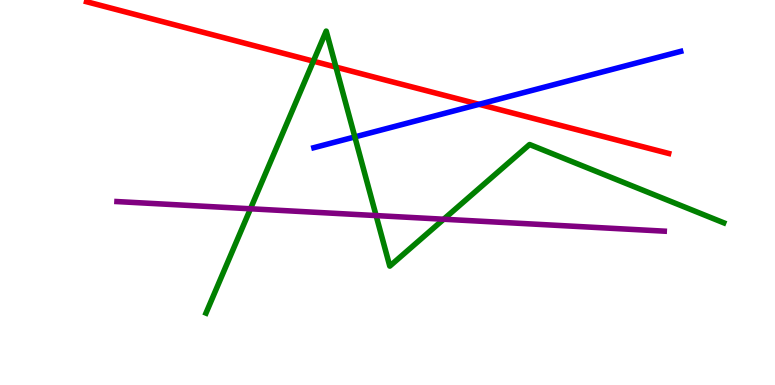[{'lines': ['blue', 'red'], 'intersections': [{'x': 6.18, 'y': 7.29}]}, {'lines': ['green', 'red'], 'intersections': [{'x': 4.04, 'y': 8.41}, {'x': 4.33, 'y': 8.26}]}, {'lines': ['purple', 'red'], 'intersections': []}, {'lines': ['blue', 'green'], 'intersections': [{'x': 4.58, 'y': 6.44}]}, {'lines': ['blue', 'purple'], 'intersections': []}, {'lines': ['green', 'purple'], 'intersections': [{'x': 3.23, 'y': 4.58}, {'x': 4.85, 'y': 4.4}, {'x': 5.72, 'y': 4.31}]}]